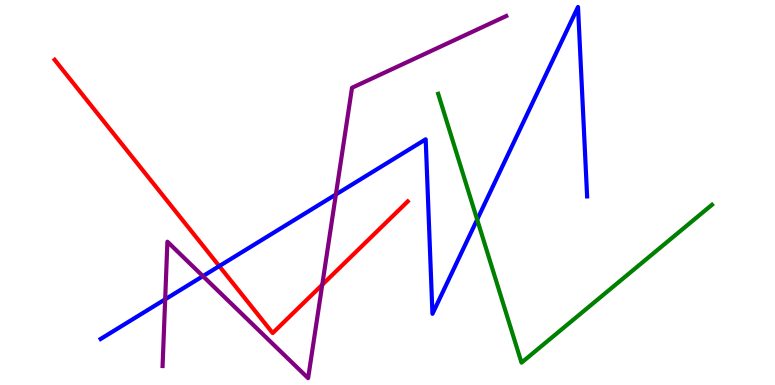[{'lines': ['blue', 'red'], 'intersections': [{'x': 2.83, 'y': 3.09}]}, {'lines': ['green', 'red'], 'intersections': []}, {'lines': ['purple', 'red'], 'intersections': [{'x': 4.16, 'y': 2.6}]}, {'lines': ['blue', 'green'], 'intersections': [{'x': 6.16, 'y': 4.3}]}, {'lines': ['blue', 'purple'], 'intersections': [{'x': 2.13, 'y': 2.23}, {'x': 2.62, 'y': 2.83}, {'x': 4.33, 'y': 4.95}]}, {'lines': ['green', 'purple'], 'intersections': []}]